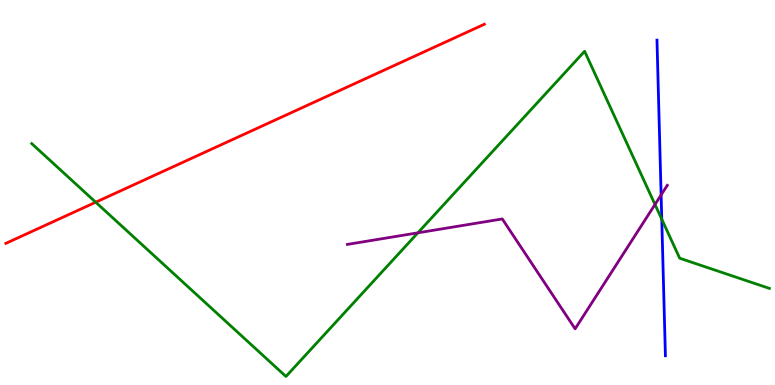[{'lines': ['blue', 'red'], 'intersections': []}, {'lines': ['green', 'red'], 'intersections': [{'x': 1.24, 'y': 4.75}]}, {'lines': ['purple', 'red'], 'intersections': []}, {'lines': ['blue', 'green'], 'intersections': [{'x': 8.54, 'y': 4.31}]}, {'lines': ['blue', 'purple'], 'intersections': [{'x': 8.53, 'y': 4.94}]}, {'lines': ['green', 'purple'], 'intersections': [{'x': 5.39, 'y': 3.95}, {'x': 8.45, 'y': 4.69}]}]